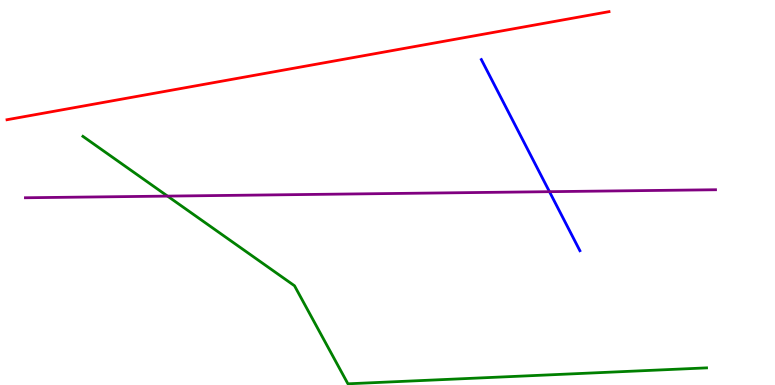[{'lines': ['blue', 'red'], 'intersections': []}, {'lines': ['green', 'red'], 'intersections': []}, {'lines': ['purple', 'red'], 'intersections': []}, {'lines': ['blue', 'green'], 'intersections': []}, {'lines': ['blue', 'purple'], 'intersections': [{'x': 7.09, 'y': 5.02}]}, {'lines': ['green', 'purple'], 'intersections': [{'x': 2.16, 'y': 4.91}]}]